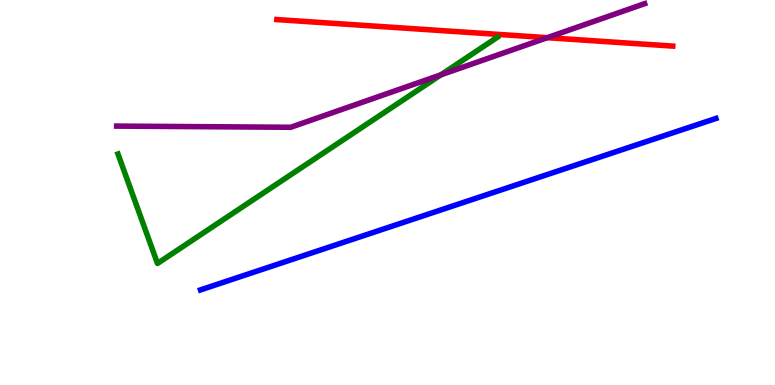[{'lines': ['blue', 'red'], 'intersections': []}, {'lines': ['green', 'red'], 'intersections': []}, {'lines': ['purple', 'red'], 'intersections': [{'x': 7.06, 'y': 9.02}]}, {'lines': ['blue', 'green'], 'intersections': []}, {'lines': ['blue', 'purple'], 'intersections': []}, {'lines': ['green', 'purple'], 'intersections': [{'x': 5.69, 'y': 8.06}]}]